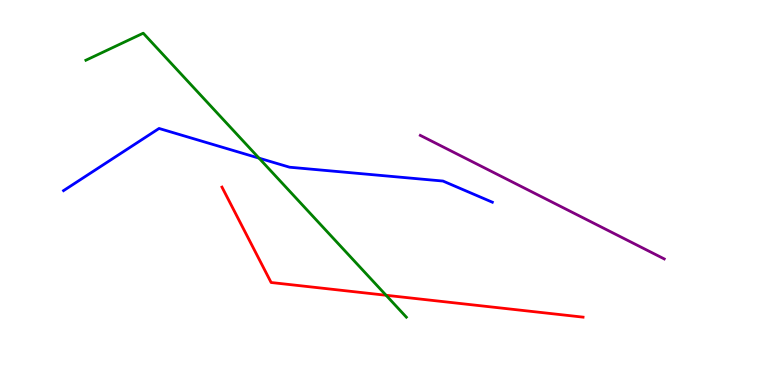[{'lines': ['blue', 'red'], 'intersections': []}, {'lines': ['green', 'red'], 'intersections': [{'x': 4.98, 'y': 2.33}]}, {'lines': ['purple', 'red'], 'intersections': []}, {'lines': ['blue', 'green'], 'intersections': [{'x': 3.34, 'y': 5.89}]}, {'lines': ['blue', 'purple'], 'intersections': []}, {'lines': ['green', 'purple'], 'intersections': []}]